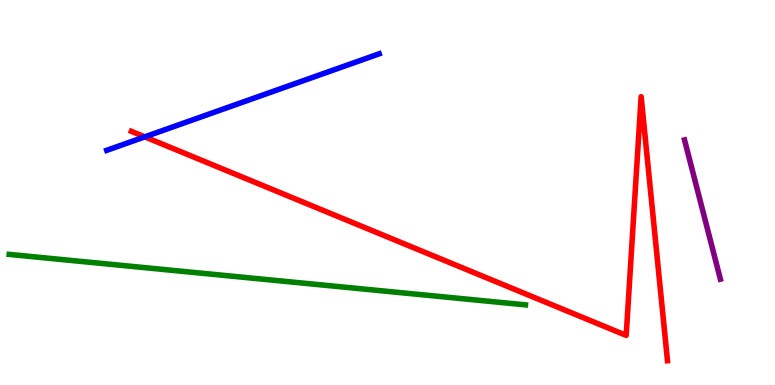[{'lines': ['blue', 'red'], 'intersections': [{'x': 1.87, 'y': 6.45}]}, {'lines': ['green', 'red'], 'intersections': []}, {'lines': ['purple', 'red'], 'intersections': []}, {'lines': ['blue', 'green'], 'intersections': []}, {'lines': ['blue', 'purple'], 'intersections': []}, {'lines': ['green', 'purple'], 'intersections': []}]